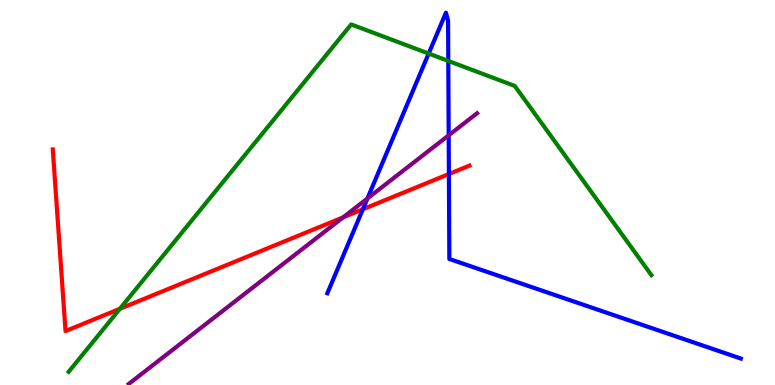[{'lines': ['blue', 'red'], 'intersections': [{'x': 4.68, 'y': 4.56}, {'x': 5.79, 'y': 5.48}]}, {'lines': ['green', 'red'], 'intersections': [{'x': 1.55, 'y': 1.98}]}, {'lines': ['purple', 'red'], 'intersections': [{'x': 4.43, 'y': 4.35}]}, {'lines': ['blue', 'green'], 'intersections': [{'x': 5.53, 'y': 8.61}, {'x': 5.78, 'y': 8.42}]}, {'lines': ['blue', 'purple'], 'intersections': [{'x': 4.74, 'y': 4.84}, {'x': 5.79, 'y': 6.49}]}, {'lines': ['green', 'purple'], 'intersections': []}]